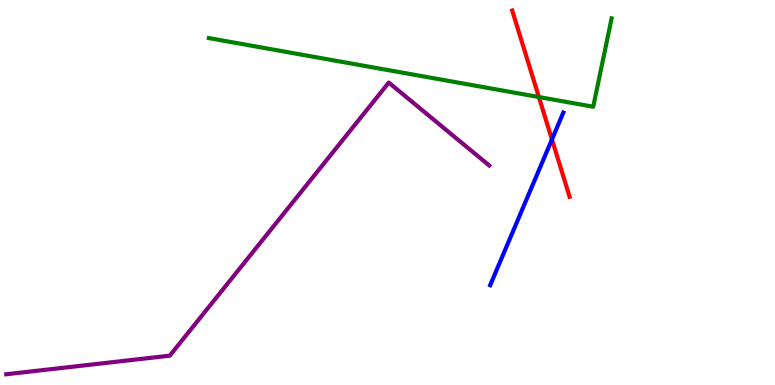[{'lines': ['blue', 'red'], 'intersections': [{'x': 7.12, 'y': 6.38}]}, {'lines': ['green', 'red'], 'intersections': [{'x': 6.95, 'y': 7.48}]}, {'lines': ['purple', 'red'], 'intersections': []}, {'lines': ['blue', 'green'], 'intersections': []}, {'lines': ['blue', 'purple'], 'intersections': []}, {'lines': ['green', 'purple'], 'intersections': []}]